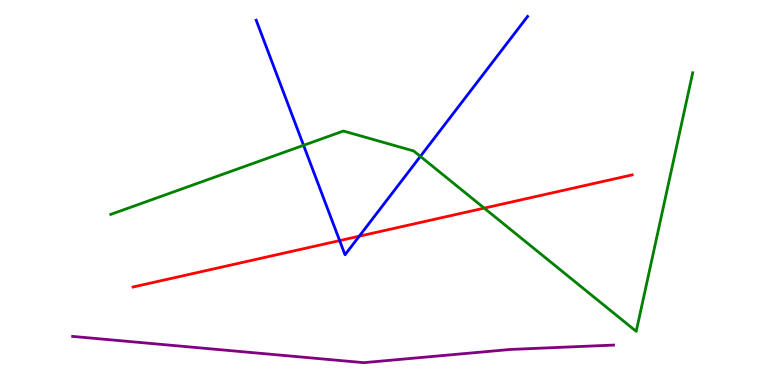[{'lines': ['blue', 'red'], 'intersections': [{'x': 4.38, 'y': 3.75}, {'x': 4.64, 'y': 3.87}]}, {'lines': ['green', 'red'], 'intersections': [{'x': 6.25, 'y': 4.59}]}, {'lines': ['purple', 'red'], 'intersections': []}, {'lines': ['blue', 'green'], 'intersections': [{'x': 3.92, 'y': 6.23}, {'x': 5.42, 'y': 5.94}]}, {'lines': ['blue', 'purple'], 'intersections': []}, {'lines': ['green', 'purple'], 'intersections': []}]